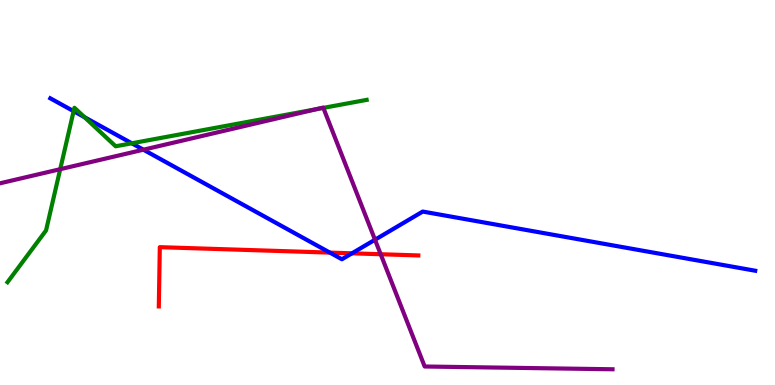[{'lines': ['blue', 'red'], 'intersections': [{'x': 4.26, 'y': 3.44}, {'x': 4.54, 'y': 3.42}]}, {'lines': ['green', 'red'], 'intersections': []}, {'lines': ['purple', 'red'], 'intersections': [{'x': 4.91, 'y': 3.4}]}, {'lines': ['blue', 'green'], 'intersections': [{'x': 0.95, 'y': 7.11}, {'x': 1.09, 'y': 6.96}, {'x': 1.7, 'y': 6.28}]}, {'lines': ['blue', 'purple'], 'intersections': [{'x': 1.85, 'y': 6.11}, {'x': 4.84, 'y': 3.77}]}, {'lines': ['green', 'purple'], 'intersections': [{'x': 0.777, 'y': 5.61}, {'x': 4.08, 'y': 7.17}, {'x': 4.17, 'y': 7.2}]}]